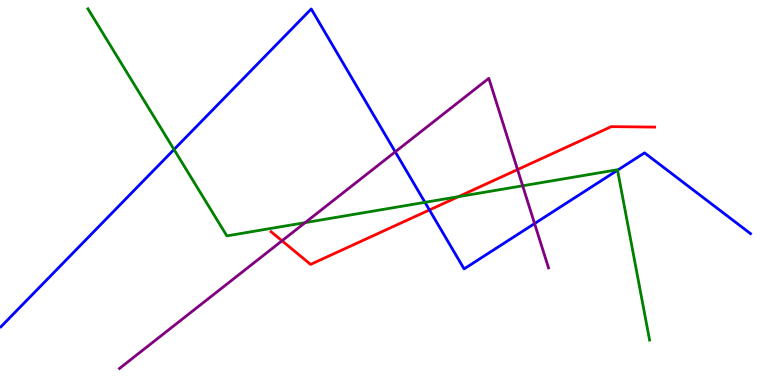[{'lines': ['blue', 'red'], 'intersections': [{'x': 5.54, 'y': 4.55}]}, {'lines': ['green', 'red'], 'intersections': [{'x': 5.92, 'y': 4.89}]}, {'lines': ['purple', 'red'], 'intersections': [{'x': 3.64, 'y': 3.75}, {'x': 6.68, 'y': 5.6}]}, {'lines': ['blue', 'green'], 'intersections': [{'x': 2.25, 'y': 6.12}, {'x': 5.48, 'y': 4.74}, {'x': 7.97, 'y': 5.58}]}, {'lines': ['blue', 'purple'], 'intersections': [{'x': 5.1, 'y': 6.06}, {'x': 6.9, 'y': 4.19}]}, {'lines': ['green', 'purple'], 'intersections': [{'x': 3.94, 'y': 4.22}, {'x': 6.74, 'y': 5.17}]}]